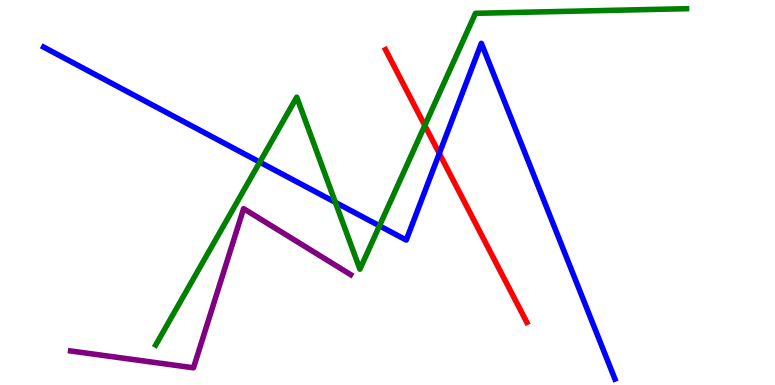[{'lines': ['blue', 'red'], 'intersections': [{'x': 5.67, 'y': 6.01}]}, {'lines': ['green', 'red'], 'intersections': [{'x': 5.48, 'y': 6.74}]}, {'lines': ['purple', 'red'], 'intersections': []}, {'lines': ['blue', 'green'], 'intersections': [{'x': 3.35, 'y': 5.79}, {'x': 4.33, 'y': 4.74}, {'x': 4.9, 'y': 4.13}]}, {'lines': ['blue', 'purple'], 'intersections': []}, {'lines': ['green', 'purple'], 'intersections': []}]